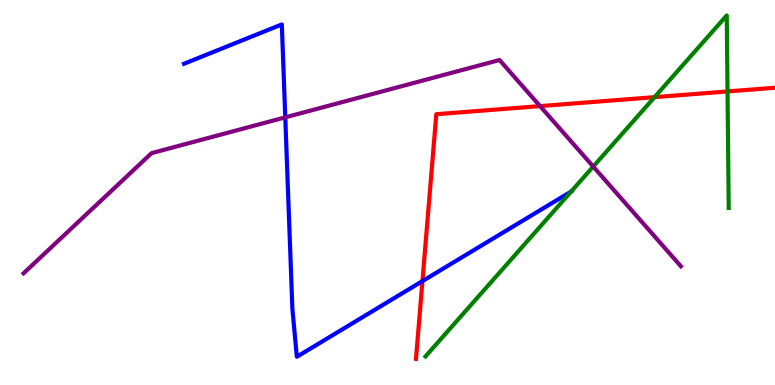[{'lines': ['blue', 'red'], 'intersections': [{'x': 5.45, 'y': 2.7}]}, {'lines': ['green', 'red'], 'intersections': [{'x': 8.45, 'y': 7.48}, {'x': 9.39, 'y': 7.62}]}, {'lines': ['purple', 'red'], 'intersections': [{'x': 6.97, 'y': 7.24}]}, {'lines': ['blue', 'green'], 'intersections': [{'x': 7.37, 'y': 5.03}]}, {'lines': ['blue', 'purple'], 'intersections': [{'x': 3.68, 'y': 6.95}]}, {'lines': ['green', 'purple'], 'intersections': [{'x': 7.65, 'y': 5.67}]}]